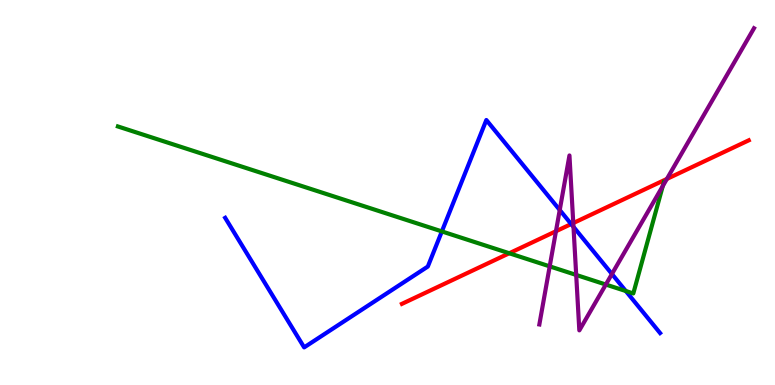[{'lines': ['blue', 'red'], 'intersections': [{'x': 7.37, 'y': 4.18}]}, {'lines': ['green', 'red'], 'intersections': [{'x': 6.57, 'y': 3.42}]}, {'lines': ['purple', 'red'], 'intersections': [{'x': 7.17, 'y': 3.99}, {'x': 7.4, 'y': 4.21}, {'x': 8.61, 'y': 5.35}]}, {'lines': ['blue', 'green'], 'intersections': [{'x': 5.7, 'y': 3.99}, {'x': 8.07, 'y': 2.44}]}, {'lines': ['blue', 'purple'], 'intersections': [{'x': 7.22, 'y': 4.55}, {'x': 7.4, 'y': 4.11}, {'x': 7.9, 'y': 2.88}]}, {'lines': ['green', 'purple'], 'intersections': [{'x': 7.09, 'y': 3.08}, {'x': 7.43, 'y': 2.86}, {'x': 7.82, 'y': 2.61}, {'x': 8.55, 'y': 5.17}]}]